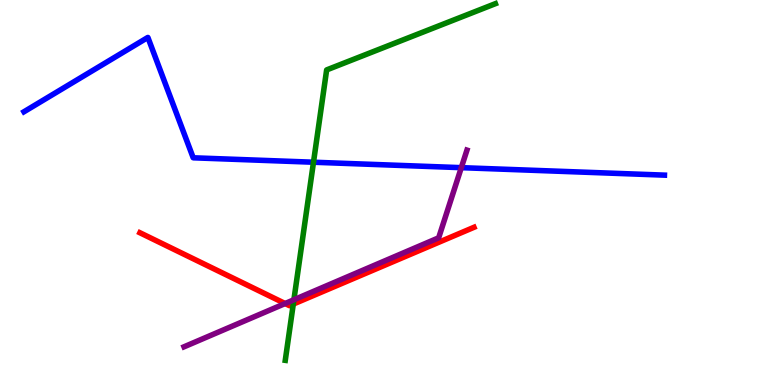[{'lines': ['blue', 'red'], 'intersections': []}, {'lines': ['green', 'red'], 'intersections': [{'x': 3.78, 'y': 2.1}]}, {'lines': ['purple', 'red'], 'intersections': [{'x': 3.68, 'y': 2.12}]}, {'lines': ['blue', 'green'], 'intersections': [{'x': 4.05, 'y': 5.79}]}, {'lines': ['blue', 'purple'], 'intersections': [{'x': 5.95, 'y': 5.65}]}, {'lines': ['green', 'purple'], 'intersections': [{'x': 3.79, 'y': 2.21}]}]